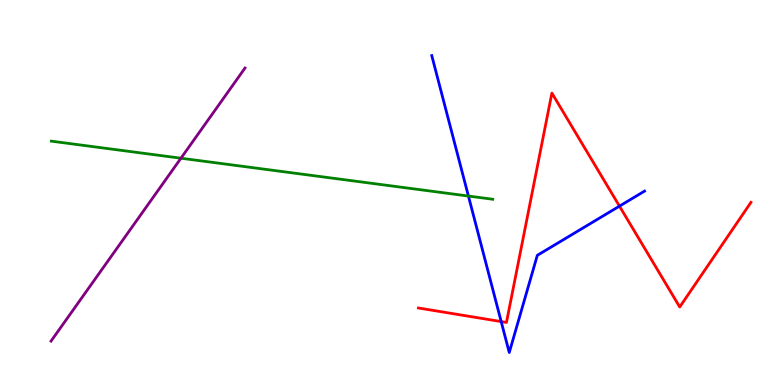[{'lines': ['blue', 'red'], 'intersections': [{'x': 6.47, 'y': 1.65}, {'x': 7.99, 'y': 4.65}]}, {'lines': ['green', 'red'], 'intersections': []}, {'lines': ['purple', 'red'], 'intersections': []}, {'lines': ['blue', 'green'], 'intersections': [{'x': 6.04, 'y': 4.91}]}, {'lines': ['blue', 'purple'], 'intersections': []}, {'lines': ['green', 'purple'], 'intersections': [{'x': 2.33, 'y': 5.89}]}]